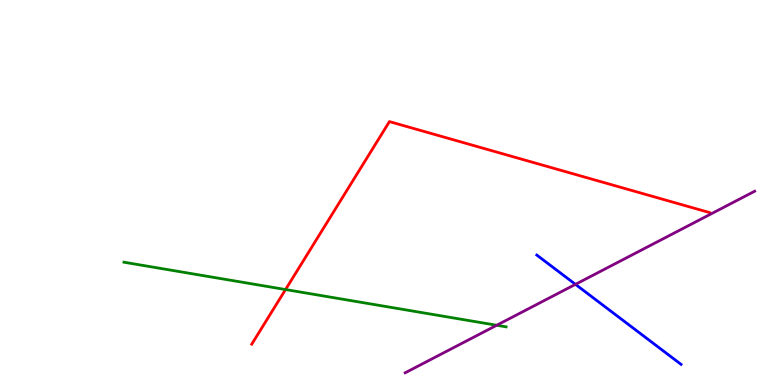[{'lines': ['blue', 'red'], 'intersections': []}, {'lines': ['green', 'red'], 'intersections': [{'x': 3.68, 'y': 2.48}]}, {'lines': ['purple', 'red'], 'intersections': []}, {'lines': ['blue', 'green'], 'intersections': []}, {'lines': ['blue', 'purple'], 'intersections': [{'x': 7.43, 'y': 2.61}]}, {'lines': ['green', 'purple'], 'intersections': [{'x': 6.41, 'y': 1.55}]}]